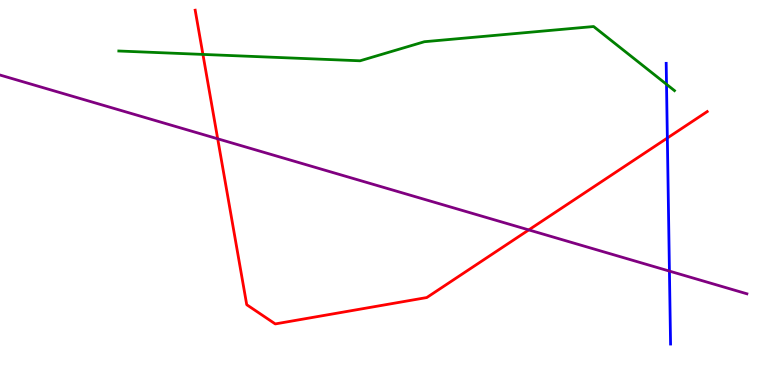[{'lines': ['blue', 'red'], 'intersections': [{'x': 8.61, 'y': 6.42}]}, {'lines': ['green', 'red'], 'intersections': [{'x': 2.62, 'y': 8.59}]}, {'lines': ['purple', 'red'], 'intersections': [{'x': 2.81, 'y': 6.39}, {'x': 6.82, 'y': 4.03}]}, {'lines': ['blue', 'green'], 'intersections': [{'x': 8.6, 'y': 7.81}]}, {'lines': ['blue', 'purple'], 'intersections': [{'x': 8.64, 'y': 2.96}]}, {'lines': ['green', 'purple'], 'intersections': []}]